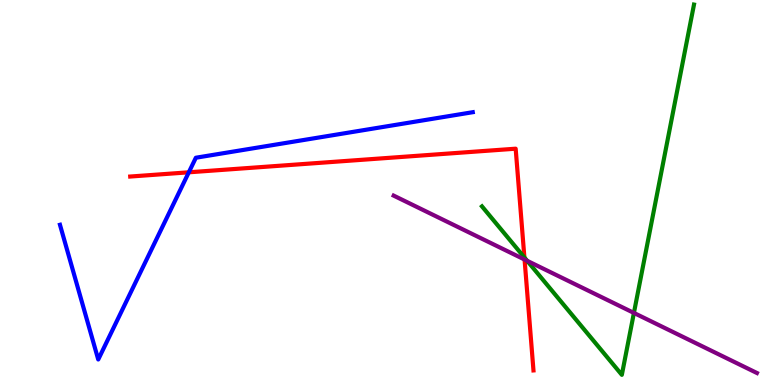[{'lines': ['blue', 'red'], 'intersections': [{'x': 2.44, 'y': 5.52}]}, {'lines': ['green', 'red'], 'intersections': [{'x': 6.77, 'y': 3.31}]}, {'lines': ['purple', 'red'], 'intersections': [{'x': 6.77, 'y': 3.26}]}, {'lines': ['blue', 'green'], 'intersections': []}, {'lines': ['blue', 'purple'], 'intersections': []}, {'lines': ['green', 'purple'], 'intersections': [{'x': 6.8, 'y': 3.23}, {'x': 8.18, 'y': 1.87}]}]